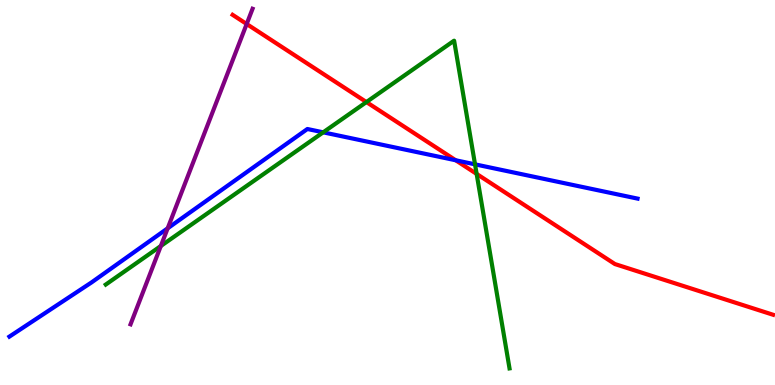[{'lines': ['blue', 'red'], 'intersections': [{'x': 5.88, 'y': 5.84}]}, {'lines': ['green', 'red'], 'intersections': [{'x': 4.73, 'y': 7.35}, {'x': 6.15, 'y': 5.48}]}, {'lines': ['purple', 'red'], 'intersections': [{'x': 3.18, 'y': 9.38}]}, {'lines': ['blue', 'green'], 'intersections': [{'x': 4.17, 'y': 6.56}, {'x': 6.13, 'y': 5.73}]}, {'lines': ['blue', 'purple'], 'intersections': [{'x': 2.16, 'y': 4.07}]}, {'lines': ['green', 'purple'], 'intersections': [{'x': 2.08, 'y': 3.61}]}]